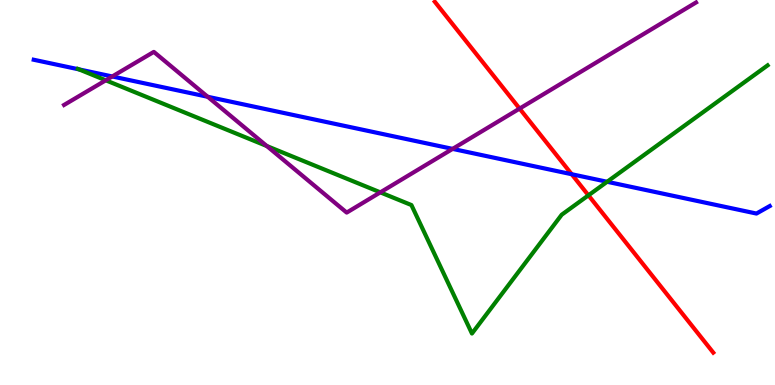[{'lines': ['blue', 'red'], 'intersections': [{'x': 7.38, 'y': 5.47}]}, {'lines': ['green', 'red'], 'intersections': [{'x': 7.59, 'y': 4.93}]}, {'lines': ['purple', 'red'], 'intersections': [{'x': 6.7, 'y': 7.18}]}, {'lines': ['blue', 'green'], 'intersections': [{'x': 1.02, 'y': 8.2}, {'x': 7.83, 'y': 5.28}]}, {'lines': ['blue', 'purple'], 'intersections': [{'x': 1.45, 'y': 8.01}, {'x': 2.68, 'y': 7.49}, {'x': 5.84, 'y': 6.13}]}, {'lines': ['green', 'purple'], 'intersections': [{'x': 1.36, 'y': 7.91}, {'x': 3.44, 'y': 6.21}, {'x': 4.91, 'y': 5.0}]}]